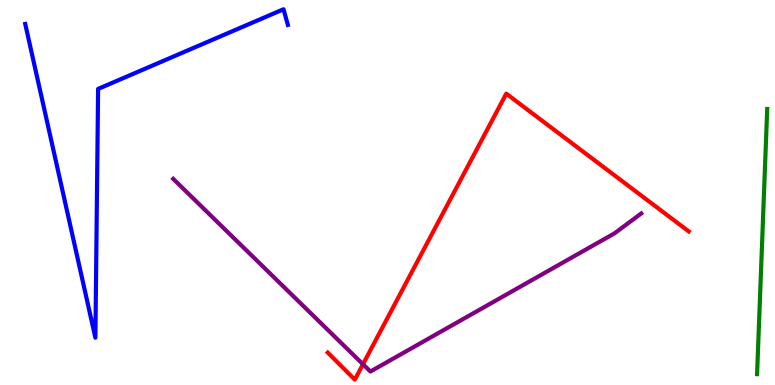[{'lines': ['blue', 'red'], 'intersections': []}, {'lines': ['green', 'red'], 'intersections': []}, {'lines': ['purple', 'red'], 'intersections': [{'x': 4.68, 'y': 0.539}]}, {'lines': ['blue', 'green'], 'intersections': []}, {'lines': ['blue', 'purple'], 'intersections': []}, {'lines': ['green', 'purple'], 'intersections': []}]